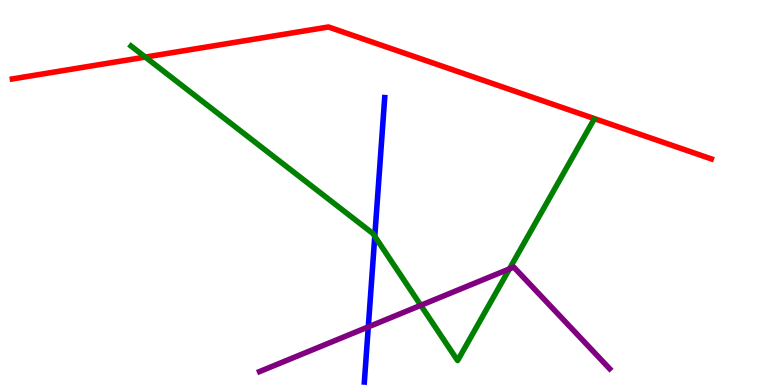[{'lines': ['blue', 'red'], 'intersections': []}, {'lines': ['green', 'red'], 'intersections': [{'x': 1.87, 'y': 8.52}]}, {'lines': ['purple', 'red'], 'intersections': []}, {'lines': ['blue', 'green'], 'intersections': [{'x': 4.84, 'y': 3.86}]}, {'lines': ['blue', 'purple'], 'intersections': [{'x': 4.75, 'y': 1.51}]}, {'lines': ['green', 'purple'], 'intersections': [{'x': 5.43, 'y': 2.07}, {'x': 6.57, 'y': 3.02}]}]